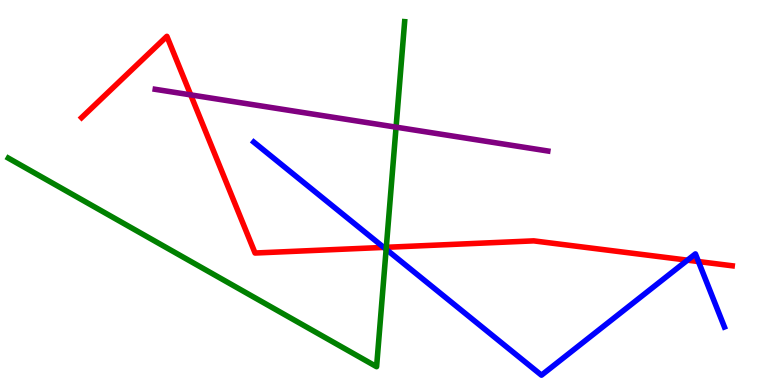[{'lines': ['blue', 'red'], 'intersections': [{'x': 4.95, 'y': 3.57}, {'x': 8.87, 'y': 3.24}, {'x': 9.01, 'y': 3.21}]}, {'lines': ['green', 'red'], 'intersections': [{'x': 4.98, 'y': 3.58}]}, {'lines': ['purple', 'red'], 'intersections': [{'x': 2.46, 'y': 7.54}]}, {'lines': ['blue', 'green'], 'intersections': [{'x': 4.98, 'y': 3.52}]}, {'lines': ['blue', 'purple'], 'intersections': []}, {'lines': ['green', 'purple'], 'intersections': [{'x': 5.11, 'y': 6.7}]}]